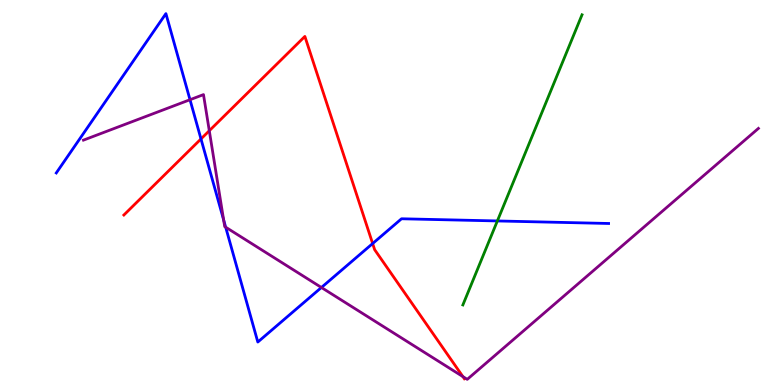[{'lines': ['blue', 'red'], 'intersections': [{'x': 2.59, 'y': 6.39}, {'x': 4.81, 'y': 3.67}]}, {'lines': ['green', 'red'], 'intersections': []}, {'lines': ['purple', 'red'], 'intersections': [{'x': 2.7, 'y': 6.6}, {'x': 5.97, 'y': 0.218}]}, {'lines': ['blue', 'green'], 'intersections': [{'x': 6.42, 'y': 4.26}]}, {'lines': ['blue', 'purple'], 'intersections': [{'x': 2.45, 'y': 7.41}, {'x': 2.89, 'y': 4.29}, {'x': 2.91, 'y': 4.1}, {'x': 4.15, 'y': 2.53}]}, {'lines': ['green', 'purple'], 'intersections': []}]